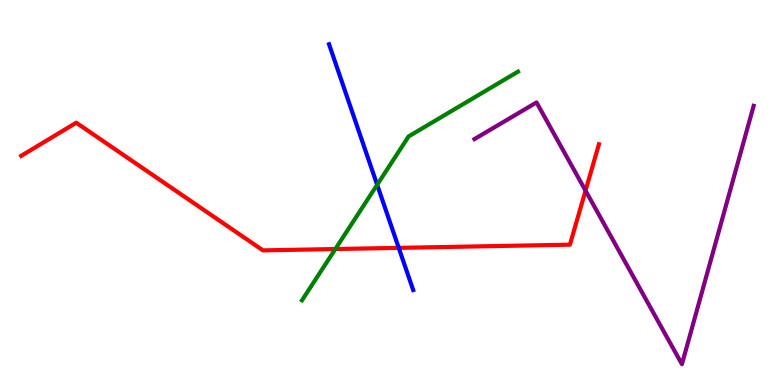[{'lines': ['blue', 'red'], 'intersections': [{'x': 5.15, 'y': 3.56}]}, {'lines': ['green', 'red'], 'intersections': [{'x': 4.33, 'y': 3.53}]}, {'lines': ['purple', 'red'], 'intersections': [{'x': 7.56, 'y': 5.05}]}, {'lines': ['blue', 'green'], 'intersections': [{'x': 4.87, 'y': 5.2}]}, {'lines': ['blue', 'purple'], 'intersections': []}, {'lines': ['green', 'purple'], 'intersections': []}]